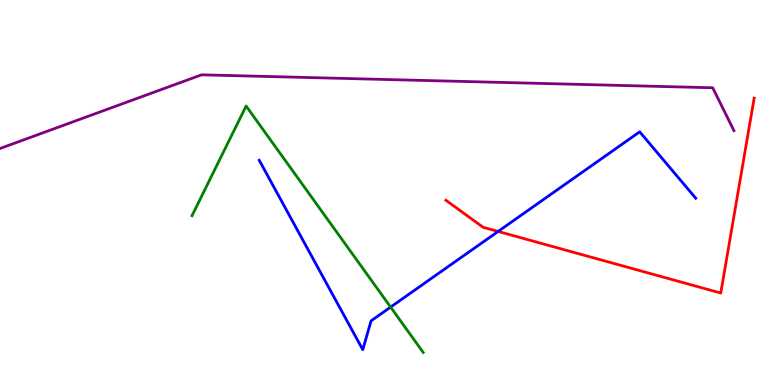[{'lines': ['blue', 'red'], 'intersections': [{'x': 6.43, 'y': 3.99}]}, {'lines': ['green', 'red'], 'intersections': []}, {'lines': ['purple', 'red'], 'intersections': []}, {'lines': ['blue', 'green'], 'intersections': [{'x': 5.04, 'y': 2.02}]}, {'lines': ['blue', 'purple'], 'intersections': []}, {'lines': ['green', 'purple'], 'intersections': []}]